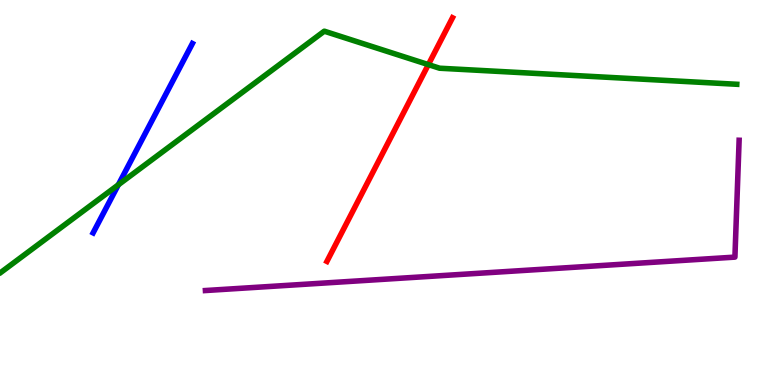[{'lines': ['blue', 'red'], 'intersections': []}, {'lines': ['green', 'red'], 'intersections': [{'x': 5.53, 'y': 8.32}]}, {'lines': ['purple', 'red'], 'intersections': []}, {'lines': ['blue', 'green'], 'intersections': [{'x': 1.53, 'y': 5.2}]}, {'lines': ['blue', 'purple'], 'intersections': []}, {'lines': ['green', 'purple'], 'intersections': []}]